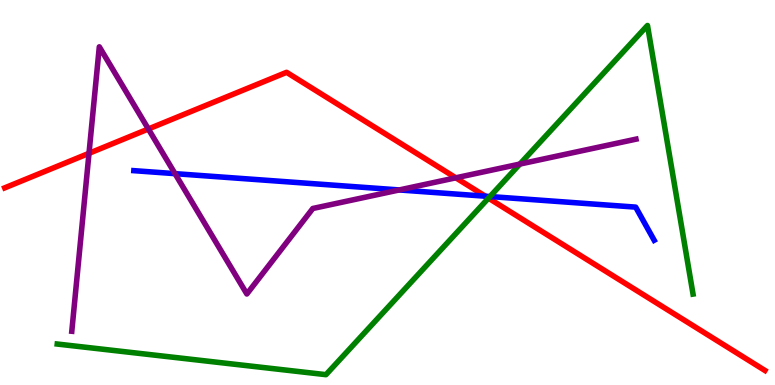[{'lines': ['blue', 'red'], 'intersections': [{'x': 6.26, 'y': 4.9}]}, {'lines': ['green', 'red'], 'intersections': [{'x': 6.3, 'y': 4.85}]}, {'lines': ['purple', 'red'], 'intersections': [{'x': 1.15, 'y': 6.02}, {'x': 1.91, 'y': 6.65}, {'x': 5.88, 'y': 5.38}]}, {'lines': ['blue', 'green'], 'intersections': [{'x': 6.32, 'y': 4.9}]}, {'lines': ['blue', 'purple'], 'intersections': [{'x': 2.26, 'y': 5.49}, {'x': 5.15, 'y': 5.07}]}, {'lines': ['green', 'purple'], 'intersections': [{'x': 6.71, 'y': 5.74}]}]